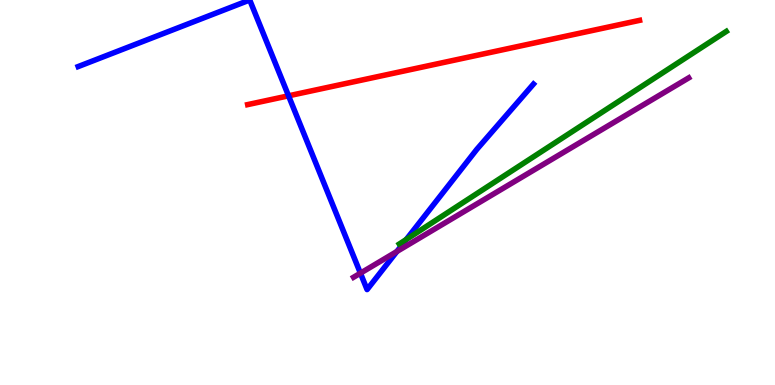[{'lines': ['blue', 'red'], 'intersections': [{'x': 3.72, 'y': 7.51}]}, {'lines': ['green', 'red'], 'intersections': []}, {'lines': ['purple', 'red'], 'intersections': []}, {'lines': ['blue', 'green'], 'intersections': [{'x': 5.24, 'y': 3.78}]}, {'lines': ['blue', 'purple'], 'intersections': [{'x': 4.65, 'y': 2.9}, {'x': 5.12, 'y': 3.47}]}, {'lines': ['green', 'purple'], 'intersections': []}]